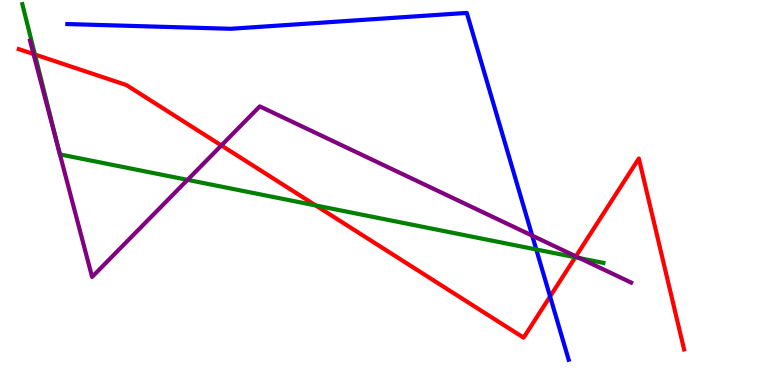[{'lines': ['blue', 'red'], 'intersections': [{'x': 7.1, 'y': 2.3}]}, {'lines': ['green', 'red'], 'intersections': [{'x': 0.451, 'y': 8.58}, {'x': 4.07, 'y': 4.66}, {'x': 7.42, 'y': 3.32}]}, {'lines': ['purple', 'red'], 'intersections': [{'x': 0.433, 'y': 8.6}, {'x': 2.86, 'y': 6.22}, {'x': 7.43, 'y': 3.34}]}, {'lines': ['blue', 'green'], 'intersections': [{'x': 6.92, 'y': 3.52}]}, {'lines': ['blue', 'purple'], 'intersections': [{'x': 6.87, 'y': 3.88}]}, {'lines': ['green', 'purple'], 'intersections': [{'x': 2.42, 'y': 5.33}, {'x': 7.48, 'y': 3.29}]}]